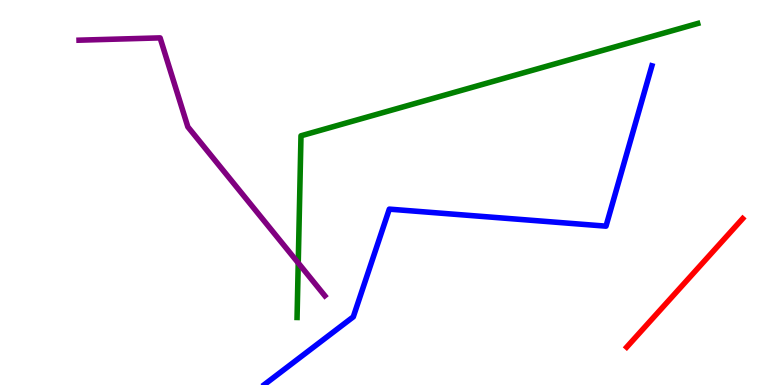[{'lines': ['blue', 'red'], 'intersections': []}, {'lines': ['green', 'red'], 'intersections': []}, {'lines': ['purple', 'red'], 'intersections': []}, {'lines': ['blue', 'green'], 'intersections': []}, {'lines': ['blue', 'purple'], 'intersections': []}, {'lines': ['green', 'purple'], 'intersections': [{'x': 3.85, 'y': 3.17}]}]